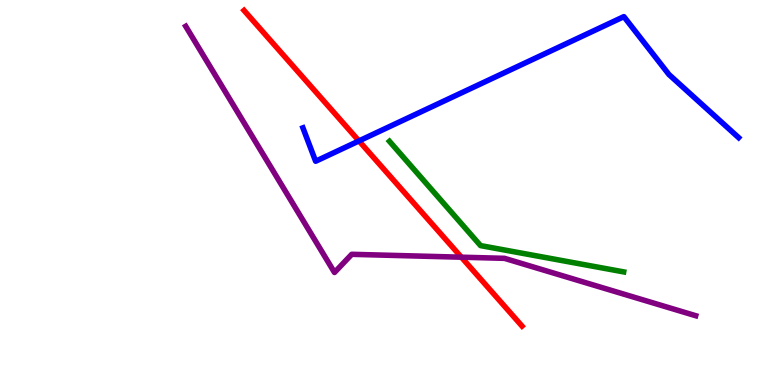[{'lines': ['blue', 'red'], 'intersections': [{'x': 4.63, 'y': 6.34}]}, {'lines': ['green', 'red'], 'intersections': []}, {'lines': ['purple', 'red'], 'intersections': [{'x': 5.95, 'y': 3.32}]}, {'lines': ['blue', 'green'], 'intersections': []}, {'lines': ['blue', 'purple'], 'intersections': []}, {'lines': ['green', 'purple'], 'intersections': []}]